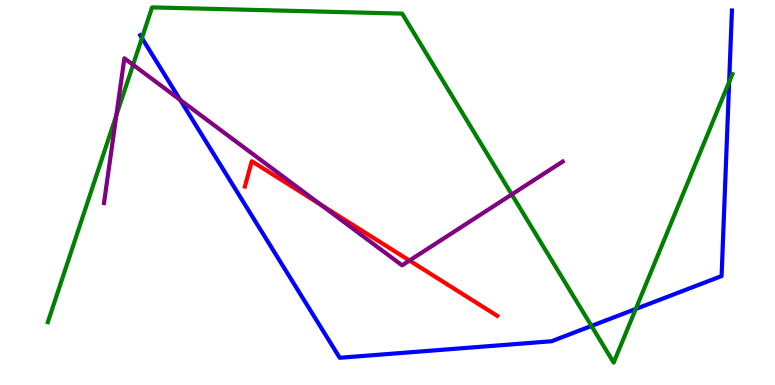[{'lines': ['blue', 'red'], 'intersections': []}, {'lines': ['green', 'red'], 'intersections': []}, {'lines': ['purple', 'red'], 'intersections': [{'x': 4.14, 'y': 4.69}, {'x': 5.28, 'y': 3.23}]}, {'lines': ['blue', 'green'], 'intersections': [{'x': 1.83, 'y': 9.01}, {'x': 7.63, 'y': 1.53}, {'x': 8.2, 'y': 1.97}, {'x': 9.41, 'y': 7.87}]}, {'lines': ['blue', 'purple'], 'intersections': [{'x': 2.33, 'y': 7.4}]}, {'lines': ['green', 'purple'], 'intersections': [{'x': 1.5, 'y': 7.01}, {'x': 1.72, 'y': 8.32}, {'x': 6.6, 'y': 4.95}]}]